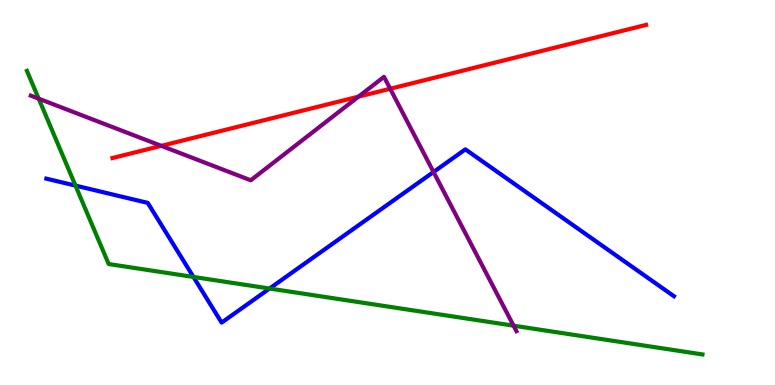[{'lines': ['blue', 'red'], 'intersections': []}, {'lines': ['green', 'red'], 'intersections': []}, {'lines': ['purple', 'red'], 'intersections': [{'x': 2.08, 'y': 6.21}, {'x': 4.63, 'y': 7.49}, {'x': 5.03, 'y': 7.69}]}, {'lines': ['blue', 'green'], 'intersections': [{'x': 0.974, 'y': 5.18}, {'x': 2.5, 'y': 2.81}, {'x': 3.48, 'y': 2.51}]}, {'lines': ['blue', 'purple'], 'intersections': [{'x': 5.59, 'y': 5.53}]}, {'lines': ['green', 'purple'], 'intersections': [{'x': 0.499, 'y': 7.44}, {'x': 6.63, 'y': 1.54}]}]